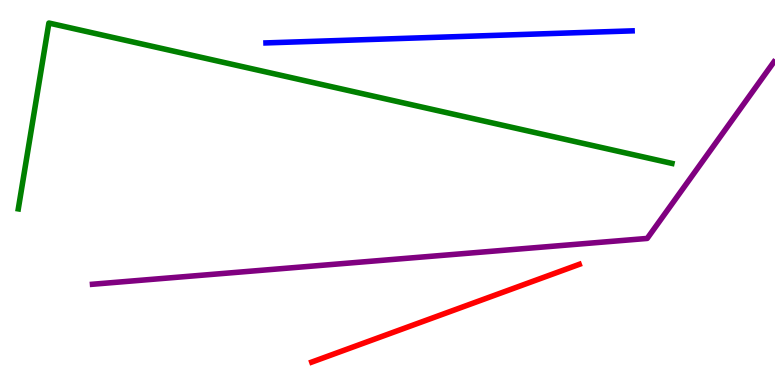[{'lines': ['blue', 'red'], 'intersections': []}, {'lines': ['green', 'red'], 'intersections': []}, {'lines': ['purple', 'red'], 'intersections': []}, {'lines': ['blue', 'green'], 'intersections': []}, {'lines': ['blue', 'purple'], 'intersections': []}, {'lines': ['green', 'purple'], 'intersections': []}]